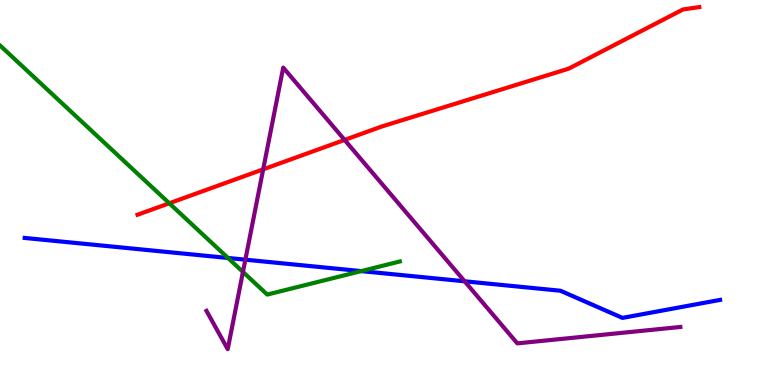[{'lines': ['blue', 'red'], 'intersections': []}, {'lines': ['green', 'red'], 'intersections': [{'x': 2.18, 'y': 4.72}]}, {'lines': ['purple', 'red'], 'intersections': [{'x': 3.4, 'y': 5.6}, {'x': 4.45, 'y': 6.37}]}, {'lines': ['blue', 'green'], 'intersections': [{'x': 2.94, 'y': 3.3}, {'x': 4.66, 'y': 2.96}]}, {'lines': ['blue', 'purple'], 'intersections': [{'x': 3.17, 'y': 3.25}, {'x': 6.0, 'y': 2.69}]}, {'lines': ['green', 'purple'], 'intersections': [{'x': 3.13, 'y': 2.94}]}]